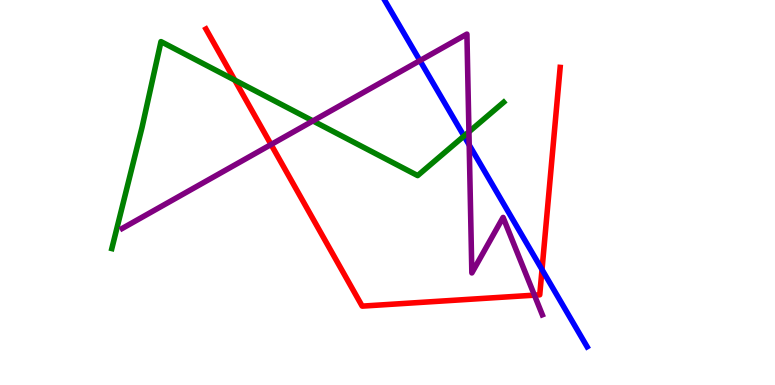[{'lines': ['blue', 'red'], 'intersections': [{'x': 6.99, 'y': 3.0}]}, {'lines': ['green', 'red'], 'intersections': [{'x': 3.03, 'y': 7.92}]}, {'lines': ['purple', 'red'], 'intersections': [{'x': 3.5, 'y': 6.25}, {'x': 6.9, 'y': 2.33}]}, {'lines': ['blue', 'green'], 'intersections': [{'x': 5.99, 'y': 6.47}]}, {'lines': ['blue', 'purple'], 'intersections': [{'x': 5.42, 'y': 8.43}, {'x': 6.05, 'y': 6.24}]}, {'lines': ['green', 'purple'], 'intersections': [{'x': 4.04, 'y': 6.86}, {'x': 6.05, 'y': 6.58}]}]